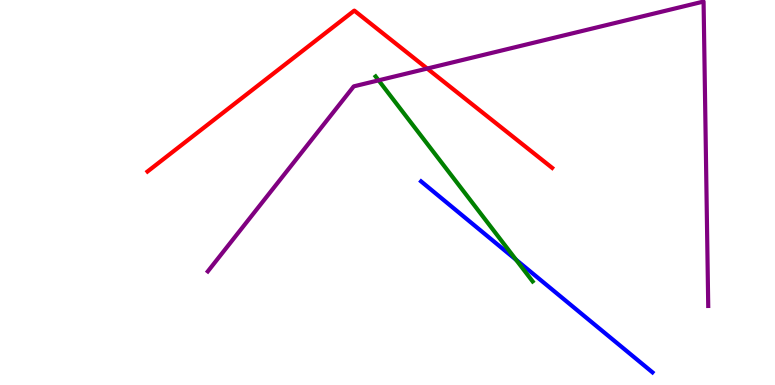[{'lines': ['blue', 'red'], 'intersections': []}, {'lines': ['green', 'red'], 'intersections': []}, {'lines': ['purple', 'red'], 'intersections': [{'x': 5.51, 'y': 8.22}]}, {'lines': ['blue', 'green'], 'intersections': [{'x': 6.66, 'y': 3.25}]}, {'lines': ['blue', 'purple'], 'intersections': []}, {'lines': ['green', 'purple'], 'intersections': [{'x': 4.89, 'y': 7.91}]}]